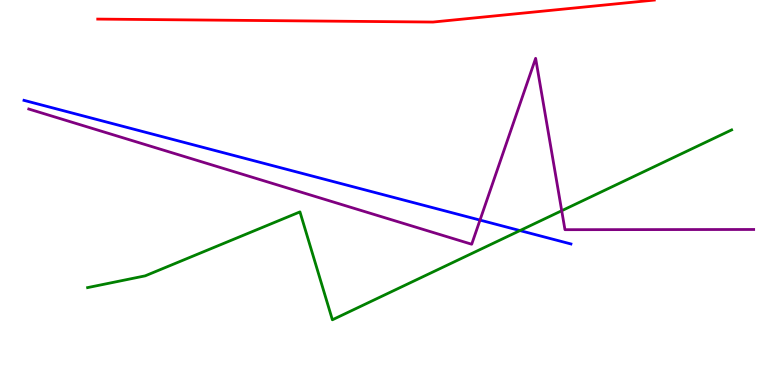[{'lines': ['blue', 'red'], 'intersections': []}, {'lines': ['green', 'red'], 'intersections': []}, {'lines': ['purple', 'red'], 'intersections': []}, {'lines': ['blue', 'green'], 'intersections': [{'x': 6.71, 'y': 4.01}]}, {'lines': ['blue', 'purple'], 'intersections': [{'x': 6.19, 'y': 4.28}]}, {'lines': ['green', 'purple'], 'intersections': [{'x': 7.25, 'y': 4.53}]}]